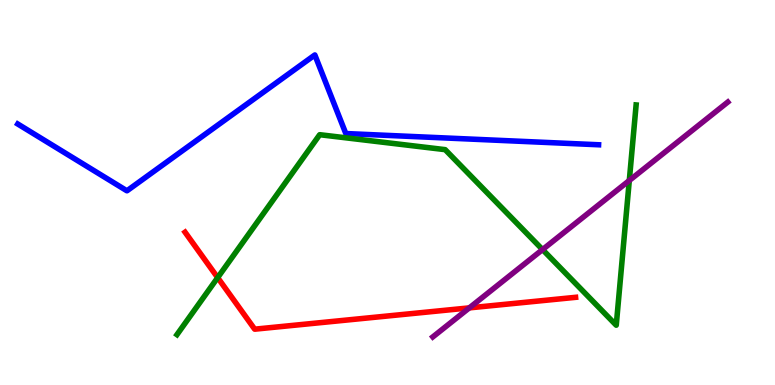[{'lines': ['blue', 'red'], 'intersections': []}, {'lines': ['green', 'red'], 'intersections': [{'x': 2.81, 'y': 2.79}]}, {'lines': ['purple', 'red'], 'intersections': [{'x': 6.06, 'y': 2.0}]}, {'lines': ['blue', 'green'], 'intersections': []}, {'lines': ['blue', 'purple'], 'intersections': []}, {'lines': ['green', 'purple'], 'intersections': [{'x': 7.0, 'y': 3.52}, {'x': 8.12, 'y': 5.31}]}]